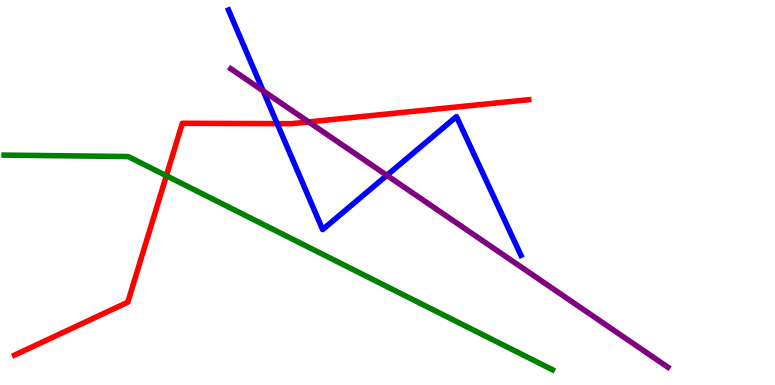[{'lines': ['blue', 'red'], 'intersections': [{'x': 3.58, 'y': 6.79}]}, {'lines': ['green', 'red'], 'intersections': [{'x': 2.15, 'y': 5.44}]}, {'lines': ['purple', 'red'], 'intersections': [{'x': 3.98, 'y': 6.83}]}, {'lines': ['blue', 'green'], 'intersections': []}, {'lines': ['blue', 'purple'], 'intersections': [{'x': 3.4, 'y': 7.64}, {'x': 4.99, 'y': 5.45}]}, {'lines': ['green', 'purple'], 'intersections': []}]